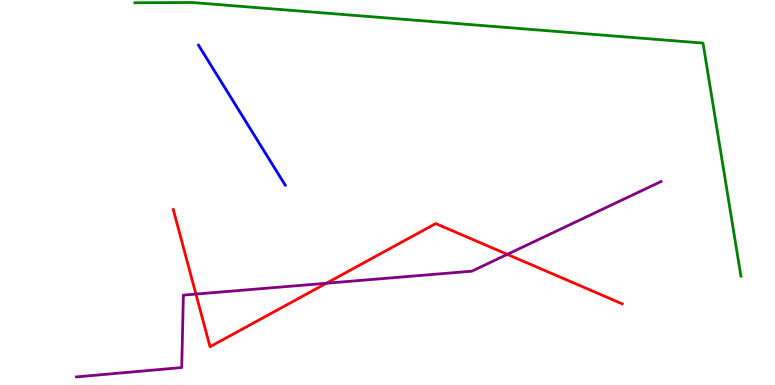[{'lines': ['blue', 'red'], 'intersections': []}, {'lines': ['green', 'red'], 'intersections': []}, {'lines': ['purple', 'red'], 'intersections': [{'x': 2.53, 'y': 2.36}, {'x': 4.21, 'y': 2.64}, {'x': 6.55, 'y': 3.39}]}, {'lines': ['blue', 'green'], 'intersections': []}, {'lines': ['blue', 'purple'], 'intersections': []}, {'lines': ['green', 'purple'], 'intersections': []}]